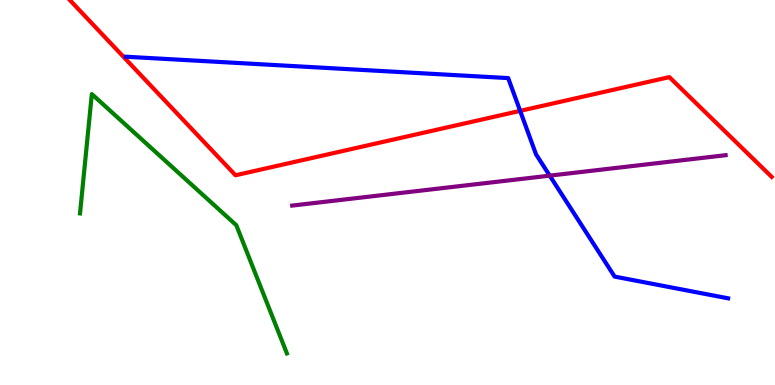[{'lines': ['blue', 'red'], 'intersections': [{'x': 6.71, 'y': 7.12}]}, {'lines': ['green', 'red'], 'intersections': []}, {'lines': ['purple', 'red'], 'intersections': []}, {'lines': ['blue', 'green'], 'intersections': []}, {'lines': ['blue', 'purple'], 'intersections': [{'x': 7.09, 'y': 5.44}]}, {'lines': ['green', 'purple'], 'intersections': []}]